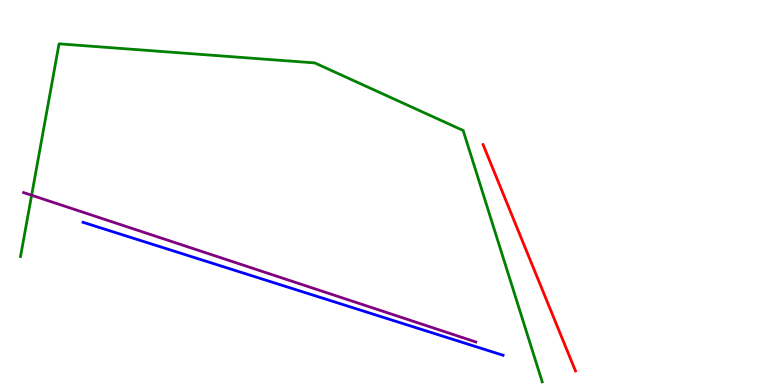[{'lines': ['blue', 'red'], 'intersections': []}, {'lines': ['green', 'red'], 'intersections': []}, {'lines': ['purple', 'red'], 'intersections': []}, {'lines': ['blue', 'green'], 'intersections': []}, {'lines': ['blue', 'purple'], 'intersections': []}, {'lines': ['green', 'purple'], 'intersections': [{'x': 0.408, 'y': 4.93}]}]